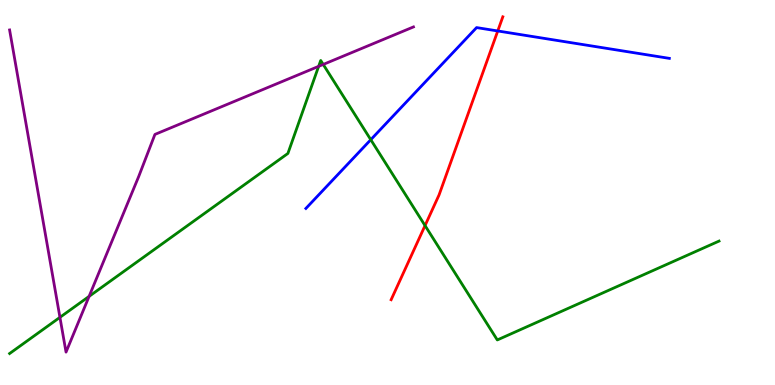[{'lines': ['blue', 'red'], 'intersections': [{'x': 6.42, 'y': 9.2}]}, {'lines': ['green', 'red'], 'intersections': [{'x': 5.48, 'y': 4.14}]}, {'lines': ['purple', 'red'], 'intersections': []}, {'lines': ['blue', 'green'], 'intersections': [{'x': 4.78, 'y': 6.37}]}, {'lines': ['blue', 'purple'], 'intersections': []}, {'lines': ['green', 'purple'], 'intersections': [{'x': 0.773, 'y': 1.76}, {'x': 1.15, 'y': 2.3}, {'x': 4.11, 'y': 8.28}, {'x': 4.17, 'y': 8.33}]}]